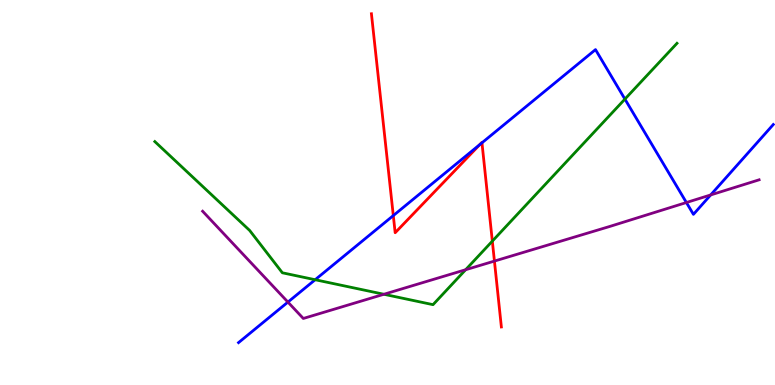[{'lines': ['blue', 'red'], 'intersections': [{'x': 5.07, 'y': 4.4}, {'x': 6.19, 'y': 6.25}, {'x': 6.22, 'y': 6.29}]}, {'lines': ['green', 'red'], 'intersections': [{'x': 6.35, 'y': 3.74}]}, {'lines': ['purple', 'red'], 'intersections': [{'x': 6.38, 'y': 3.22}]}, {'lines': ['blue', 'green'], 'intersections': [{'x': 4.07, 'y': 2.73}, {'x': 8.06, 'y': 7.43}]}, {'lines': ['blue', 'purple'], 'intersections': [{'x': 3.72, 'y': 2.15}, {'x': 8.86, 'y': 4.74}, {'x': 9.17, 'y': 4.94}]}, {'lines': ['green', 'purple'], 'intersections': [{'x': 4.95, 'y': 2.36}, {'x': 6.01, 'y': 2.99}]}]